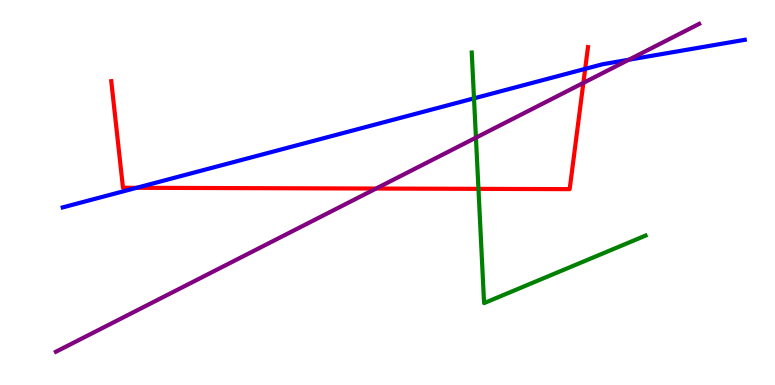[{'lines': ['blue', 'red'], 'intersections': [{'x': 1.76, 'y': 5.12}, {'x': 7.55, 'y': 8.21}]}, {'lines': ['green', 'red'], 'intersections': [{'x': 6.17, 'y': 5.09}]}, {'lines': ['purple', 'red'], 'intersections': [{'x': 4.85, 'y': 5.1}, {'x': 7.53, 'y': 7.85}]}, {'lines': ['blue', 'green'], 'intersections': [{'x': 6.12, 'y': 7.45}]}, {'lines': ['blue', 'purple'], 'intersections': [{'x': 8.11, 'y': 8.45}]}, {'lines': ['green', 'purple'], 'intersections': [{'x': 6.14, 'y': 6.42}]}]